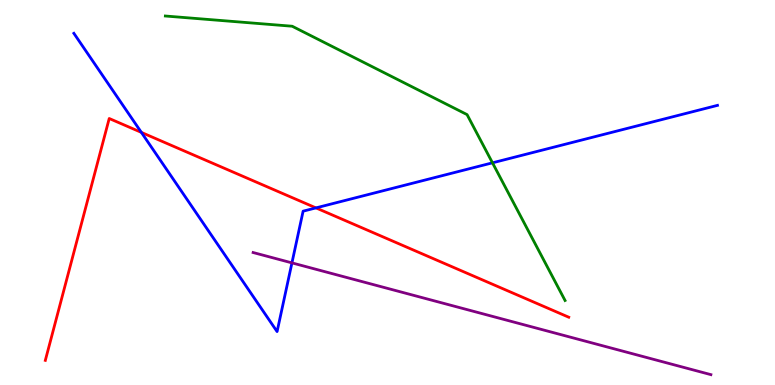[{'lines': ['blue', 'red'], 'intersections': [{'x': 1.82, 'y': 6.56}, {'x': 4.08, 'y': 4.6}]}, {'lines': ['green', 'red'], 'intersections': []}, {'lines': ['purple', 'red'], 'intersections': []}, {'lines': ['blue', 'green'], 'intersections': [{'x': 6.35, 'y': 5.77}]}, {'lines': ['blue', 'purple'], 'intersections': [{'x': 3.77, 'y': 3.17}]}, {'lines': ['green', 'purple'], 'intersections': []}]